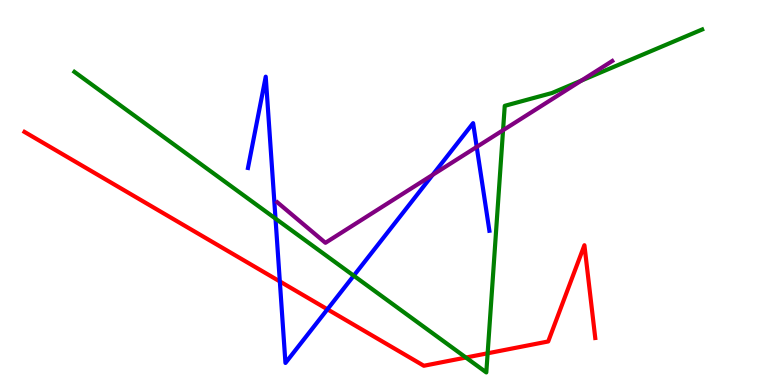[{'lines': ['blue', 'red'], 'intersections': [{'x': 3.61, 'y': 2.69}, {'x': 4.22, 'y': 1.97}]}, {'lines': ['green', 'red'], 'intersections': [{'x': 6.01, 'y': 0.713}, {'x': 6.29, 'y': 0.823}]}, {'lines': ['purple', 'red'], 'intersections': []}, {'lines': ['blue', 'green'], 'intersections': [{'x': 3.55, 'y': 4.32}, {'x': 4.56, 'y': 2.84}]}, {'lines': ['blue', 'purple'], 'intersections': [{'x': 5.58, 'y': 5.46}, {'x': 6.15, 'y': 6.18}]}, {'lines': ['green', 'purple'], 'intersections': [{'x': 6.49, 'y': 6.62}, {'x': 7.5, 'y': 7.91}]}]